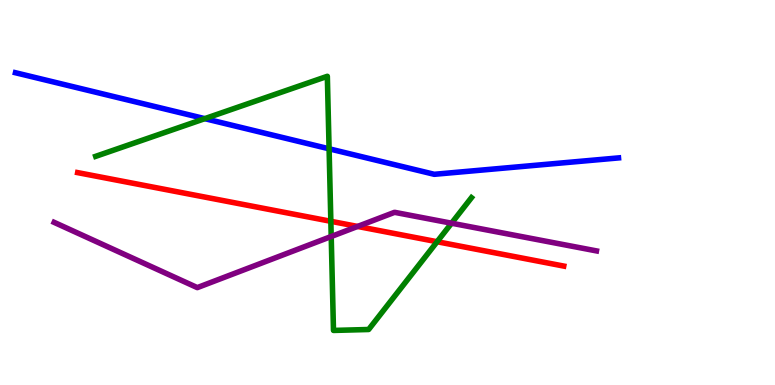[{'lines': ['blue', 'red'], 'intersections': []}, {'lines': ['green', 'red'], 'intersections': [{'x': 4.27, 'y': 4.25}, {'x': 5.64, 'y': 3.72}]}, {'lines': ['purple', 'red'], 'intersections': [{'x': 4.61, 'y': 4.12}]}, {'lines': ['blue', 'green'], 'intersections': [{'x': 2.64, 'y': 6.92}, {'x': 4.25, 'y': 6.14}]}, {'lines': ['blue', 'purple'], 'intersections': []}, {'lines': ['green', 'purple'], 'intersections': [{'x': 4.27, 'y': 3.86}, {'x': 5.83, 'y': 4.2}]}]